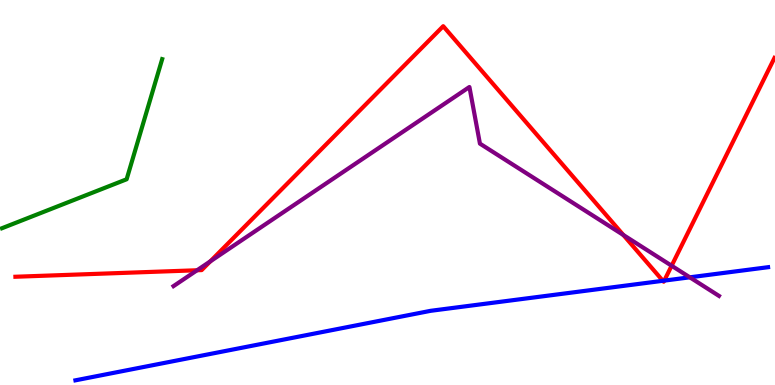[{'lines': ['blue', 'red'], 'intersections': [{'x': 8.55, 'y': 2.71}, {'x': 8.57, 'y': 2.71}]}, {'lines': ['green', 'red'], 'intersections': []}, {'lines': ['purple', 'red'], 'intersections': [{'x': 2.54, 'y': 2.98}, {'x': 2.71, 'y': 3.21}, {'x': 8.04, 'y': 3.9}, {'x': 8.67, 'y': 3.1}]}, {'lines': ['blue', 'green'], 'intersections': []}, {'lines': ['blue', 'purple'], 'intersections': [{'x': 8.9, 'y': 2.8}]}, {'lines': ['green', 'purple'], 'intersections': []}]